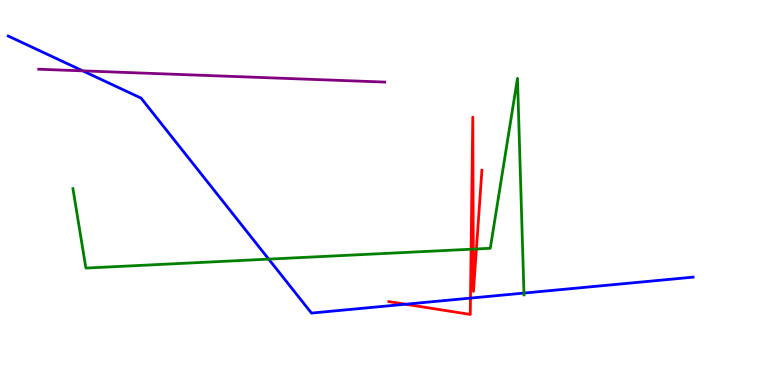[{'lines': ['blue', 'red'], 'intersections': [{'x': 5.23, 'y': 2.1}, {'x': 6.07, 'y': 2.26}]}, {'lines': ['green', 'red'], 'intersections': [{'x': 6.08, 'y': 3.53}, {'x': 6.11, 'y': 3.53}, {'x': 6.15, 'y': 3.53}]}, {'lines': ['purple', 'red'], 'intersections': []}, {'lines': ['blue', 'green'], 'intersections': [{'x': 3.47, 'y': 3.27}, {'x': 6.76, 'y': 2.39}]}, {'lines': ['blue', 'purple'], 'intersections': [{'x': 1.07, 'y': 8.16}]}, {'lines': ['green', 'purple'], 'intersections': []}]